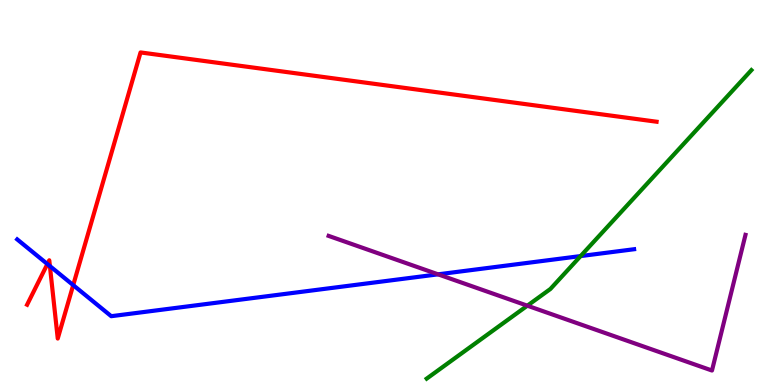[{'lines': ['blue', 'red'], 'intersections': [{'x': 0.611, 'y': 3.14}, {'x': 0.644, 'y': 3.09}, {'x': 0.945, 'y': 2.59}]}, {'lines': ['green', 'red'], 'intersections': []}, {'lines': ['purple', 'red'], 'intersections': []}, {'lines': ['blue', 'green'], 'intersections': [{'x': 7.49, 'y': 3.35}]}, {'lines': ['blue', 'purple'], 'intersections': [{'x': 5.65, 'y': 2.87}]}, {'lines': ['green', 'purple'], 'intersections': [{'x': 6.8, 'y': 2.06}]}]